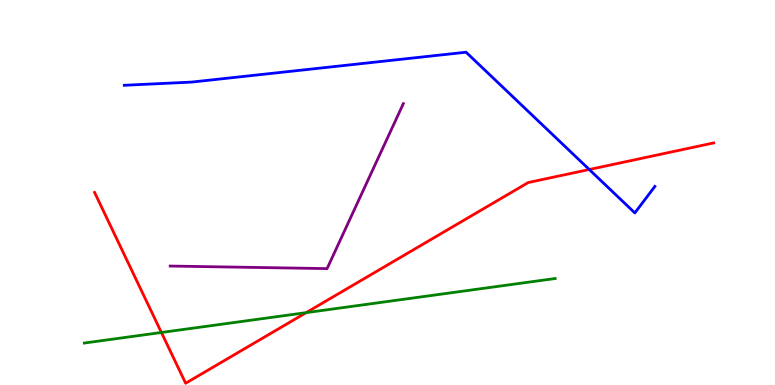[{'lines': ['blue', 'red'], 'intersections': [{'x': 7.6, 'y': 5.6}]}, {'lines': ['green', 'red'], 'intersections': [{'x': 2.08, 'y': 1.36}, {'x': 3.95, 'y': 1.88}]}, {'lines': ['purple', 'red'], 'intersections': []}, {'lines': ['blue', 'green'], 'intersections': []}, {'lines': ['blue', 'purple'], 'intersections': []}, {'lines': ['green', 'purple'], 'intersections': []}]